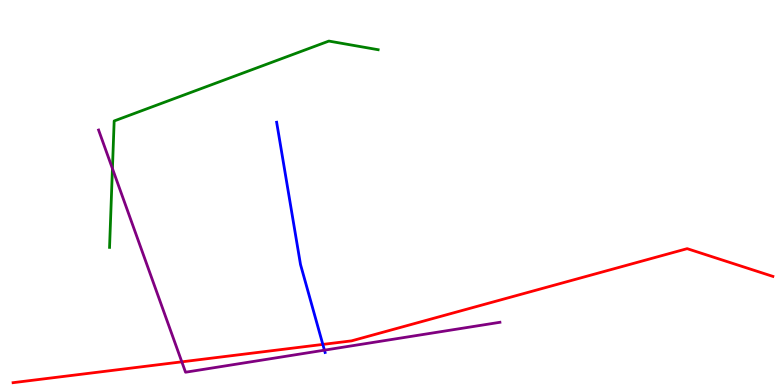[{'lines': ['blue', 'red'], 'intersections': [{'x': 4.17, 'y': 1.05}]}, {'lines': ['green', 'red'], 'intersections': []}, {'lines': ['purple', 'red'], 'intersections': [{'x': 2.35, 'y': 0.602}]}, {'lines': ['blue', 'green'], 'intersections': []}, {'lines': ['blue', 'purple'], 'intersections': [{'x': 4.19, 'y': 0.905}]}, {'lines': ['green', 'purple'], 'intersections': [{'x': 1.45, 'y': 5.62}]}]